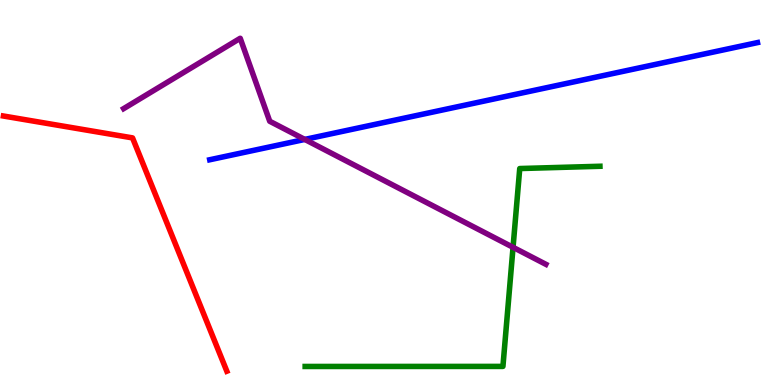[{'lines': ['blue', 'red'], 'intersections': []}, {'lines': ['green', 'red'], 'intersections': []}, {'lines': ['purple', 'red'], 'intersections': []}, {'lines': ['blue', 'green'], 'intersections': []}, {'lines': ['blue', 'purple'], 'intersections': [{'x': 3.93, 'y': 6.38}]}, {'lines': ['green', 'purple'], 'intersections': [{'x': 6.62, 'y': 3.58}]}]